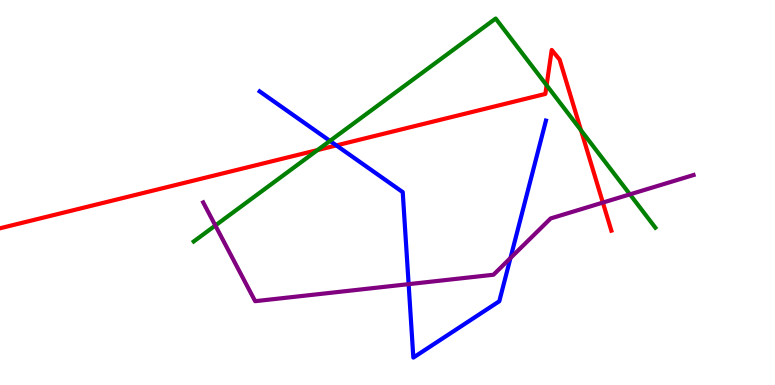[{'lines': ['blue', 'red'], 'intersections': [{'x': 4.34, 'y': 6.22}]}, {'lines': ['green', 'red'], 'intersections': [{'x': 4.1, 'y': 6.1}, {'x': 7.05, 'y': 7.79}, {'x': 7.5, 'y': 6.62}]}, {'lines': ['purple', 'red'], 'intersections': [{'x': 7.78, 'y': 4.74}]}, {'lines': ['blue', 'green'], 'intersections': [{'x': 4.26, 'y': 6.34}]}, {'lines': ['blue', 'purple'], 'intersections': [{'x': 5.27, 'y': 2.62}, {'x': 6.59, 'y': 3.3}]}, {'lines': ['green', 'purple'], 'intersections': [{'x': 2.78, 'y': 4.14}, {'x': 8.13, 'y': 4.95}]}]